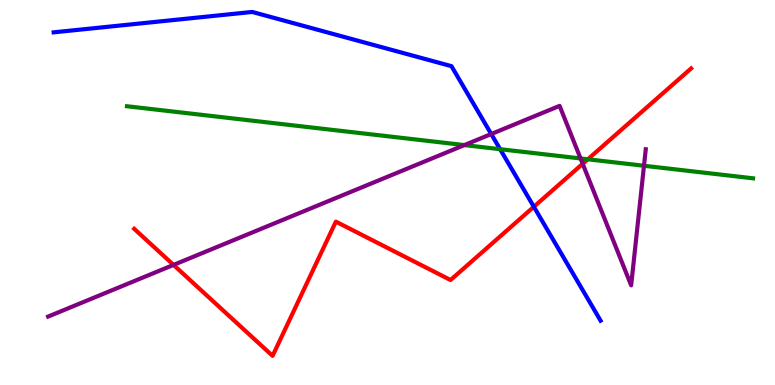[{'lines': ['blue', 'red'], 'intersections': [{'x': 6.89, 'y': 4.63}]}, {'lines': ['green', 'red'], 'intersections': [{'x': 7.58, 'y': 5.86}]}, {'lines': ['purple', 'red'], 'intersections': [{'x': 2.24, 'y': 3.12}, {'x': 7.52, 'y': 5.75}]}, {'lines': ['blue', 'green'], 'intersections': [{'x': 6.45, 'y': 6.12}]}, {'lines': ['blue', 'purple'], 'intersections': [{'x': 6.34, 'y': 6.52}]}, {'lines': ['green', 'purple'], 'intersections': [{'x': 5.99, 'y': 6.23}, {'x': 7.49, 'y': 5.88}, {'x': 8.31, 'y': 5.69}]}]